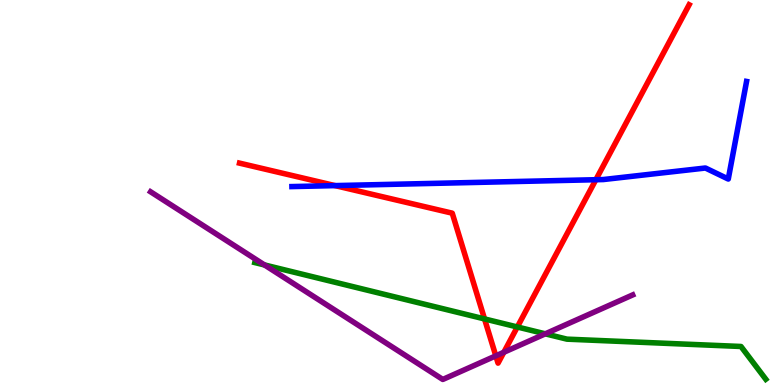[{'lines': ['blue', 'red'], 'intersections': [{'x': 4.32, 'y': 5.18}, {'x': 7.69, 'y': 5.33}]}, {'lines': ['green', 'red'], 'intersections': [{'x': 6.25, 'y': 1.72}, {'x': 6.68, 'y': 1.51}]}, {'lines': ['purple', 'red'], 'intersections': [{'x': 6.4, 'y': 0.757}, {'x': 6.5, 'y': 0.85}]}, {'lines': ['blue', 'green'], 'intersections': []}, {'lines': ['blue', 'purple'], 'intersections': []}, {'lines': ['green', 'purple'], 'intersections': [{'x': 3.41, 'y': 3.12}, {'x': 7.04, 'y': 1.33}]}]